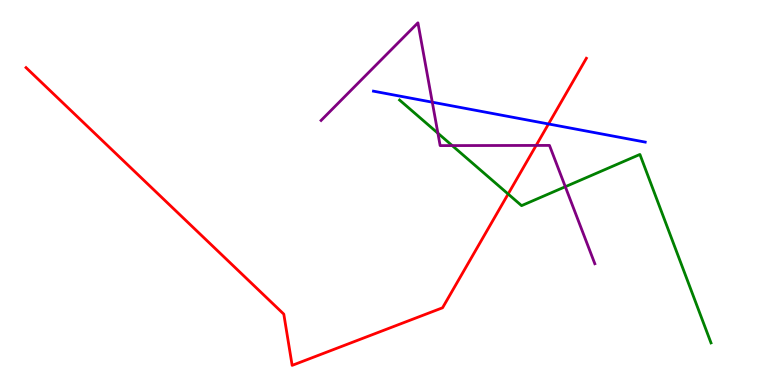[{'lines': ['blue', 'red'], 'intersections': [{'x': 7.08, 'y': 6.78}]}, {'lines': ['green', 'red'], 'intersections': [{'x': 6.56, 'y': 4.96}]}, {'lines': ['purple', 'red'], 'intersections': [{'x': 6.92, 'y': 6.22}]}, {'lines': ['blue', 'green'], 'intersections': []}, {'lines': ['blue', 'purple'], 'intersections': [{'x': 5.58, 'y': 7.35}]}, {'lines': ['green', 'purple'], 'intersections': [{'x': 5.65, 'y': 6.54}, {'x': 5.83, 'y': 6.22}, {'x': 7.29, 'y': 5.15}]}]